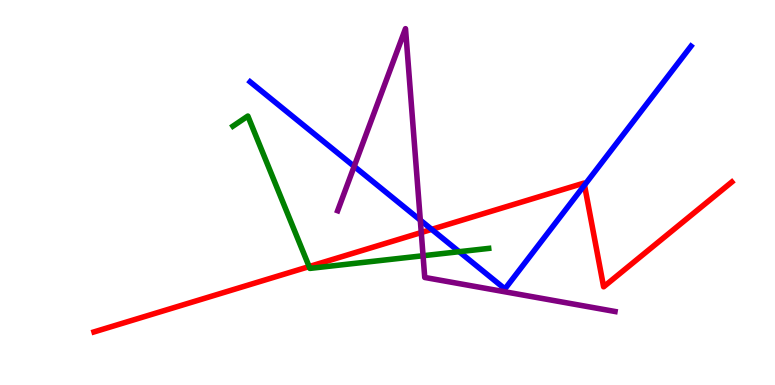[{'lines': ['blue', 'red'], 'intersections': [{'x': 5.57, 'y': 4.04}, {'x': 7.54, 'y': 5.19}]}, {'lines': ['green', 'red'], 'intersections': [{'x': 3.99, 'y': 3.08}]}, {'lines': ['purple', 'red'], 'intersections': [{'x': 5.44, 'y': 3.96}]}, {'lines': ['blue', 'green'], 'intersections': [{'x': 5.92, 'y': 3.46}]}, {'lines': ['blue', 'purple'], 'intersections': [{'x': 4.57, 'y': 5.68}, {'x': 5.42, 'y': 4.28}]}, {'lines': ['green', 'purple'], 'intersections': [{'x': 5.46, 'y': 3.36}]}]